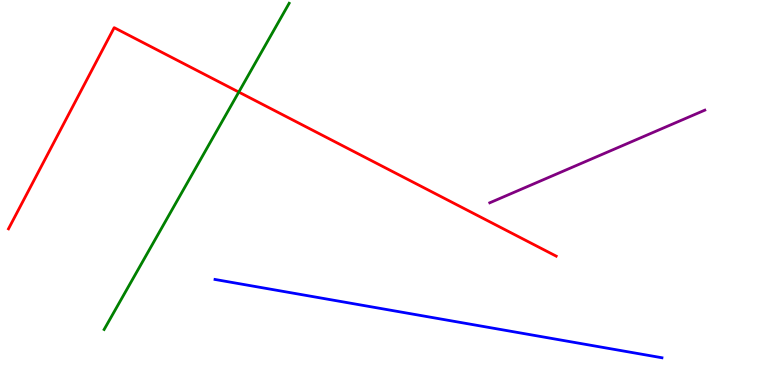[{'lines': ['blue', 'red'], 'intersections': []}, {'lines': ['green', 'red'], 'intersections': [{'x': 3.08, 'y': 7.61}]}, {'lines': ['purple', 'red'], 'intersections': []}, {'lines': ['blue', 'green'], 'intersections': []}, {'lines': ['blue', 'purple'], 'intersections': []}, {'lines': ['green', 'purple'], 'intersections': []}]